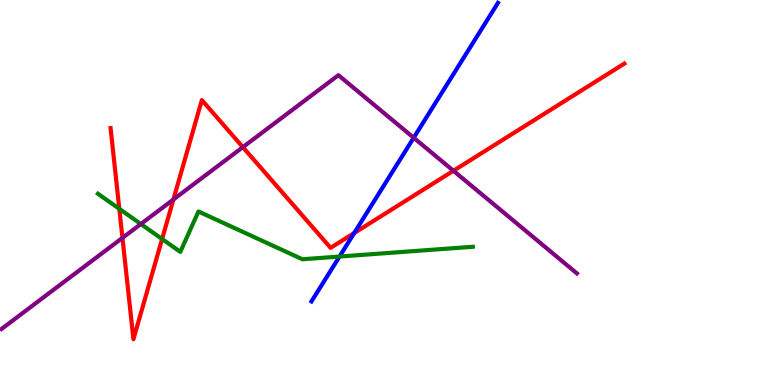[{'lines': ['blue', 'red'], 'intersections': [{'x': 4.57, 'y': 3.95}]}, {'lines': ['green', 'red'], 'intersections': [{'x': 1.54, 'y': 4.58}, {'x': 2.09, 'y': 3.79}]}, {'lines': ['purple', 'red'], 'intersections': [{'x': 1.58, 'y': 3.82}, {'x': 2.24, 'y': 4.82}, {'x': 3.13, 'y': 6.18}, {'x': 5.85, 'y': 5.56}]}, {'lines': ['blue', 'green'], 'intersections': [{'x': 4.38, 'y': 3.34}]}, {'lines': ['blue', 'purple'], 'intersections': [{'x': 5.34, 'y': 6.42}]}, {'lines': ['green', 'purple'], 'intersections': [{'x': 1.82, 'y': 4.18}]}]